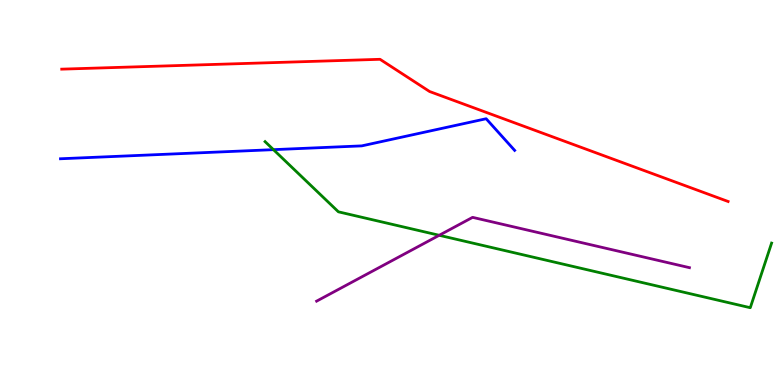[{'lines': ['blue', 'red'], 'intersections': []}, {'lines': ['green', 'red'], 'intersections': []}, {'lines': ['purple', 'red'], 'intersections': []}, {'lines': ['blue', 'green'], 'intersections': [{'x': 3.53, 'y': 6.11}]}, {'lines': ['blue', 'purple'], 'intersections': []}, {'lines': ['green', 'purple'], 'intersections': [{'x': 5.67, 'y': 3.89}]}]